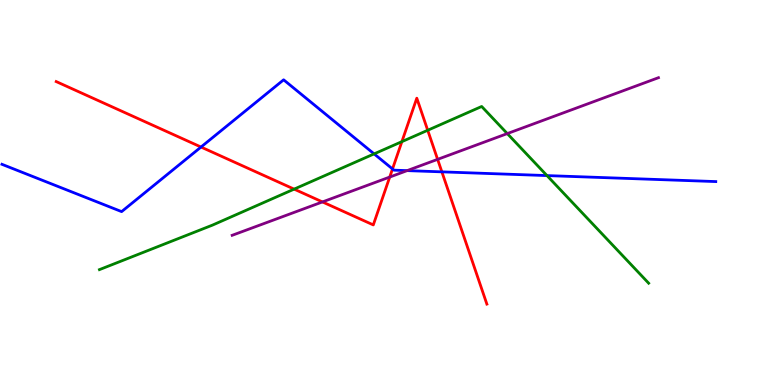[{'lines': ['blue', 'red'], 'intersections': [{'x': 2.59, 'y': 6.18}, {'x': 5.06, 'y': 5.61}, {'x': 5.7, 'y': 5.54}]}, {'lines': ['green', 'red'], 'intersections': [{'x': 3.8, 'y': 5.09}, {'x': 5.19, 'y': 6.32}, {'x': 5.52, 'y': 6.62}]}, {'lines': ['purple', 'red'], 'intersections': [{'x': 4.16, 'y': 4.76}, {'x': 5.03, 'y': 5.4}, {'x': 5.65, 'y': 5.86}]}, {'lines': ['blue', 'green'], 'intersections': [{'x': 4.83, 'y': 6.0}, {'x': 7.06, 'y': 5.44}]}, {'lines': ['blue', 'purple'], 'intersections': [{'x': 5.25, 'y': 5.57}]}, {'lines': ['green', 'purple'], 'intersections': [{'x': 6.55, 'y': 6.53}]}]